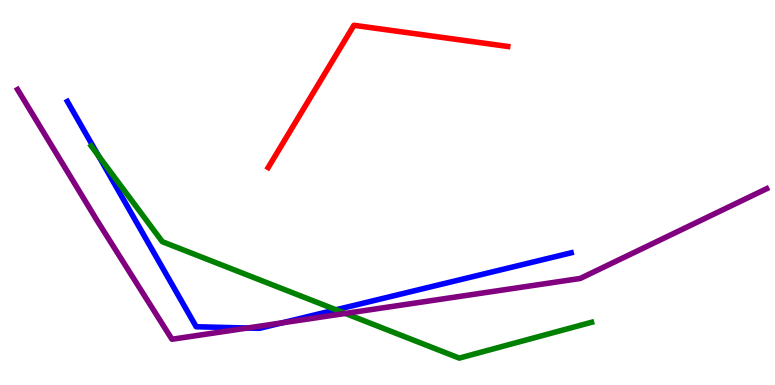[{'lines': ['blue', 'red'], 'intersections': []}, {'lines': ['green', 'red'], 'intersections': []}, {'lines': ['purple', 'red'], 'intersections': []}, {'lines': ['blue', 'green'], 'intersections': [{'x': 1.27, 'y': 5.96}, {'x': 4.34, 'y': 1.95}]}, {'lines': ['blue', 'purple'], 'intersections': [{'x': 3.19, 'y': 1.48}, {'x': 3.64, 'y': 1.61}]}, {'lines': ['green', 'purple'], 'intersections': [{'x': 4.46, 'y': 1.86}]}]